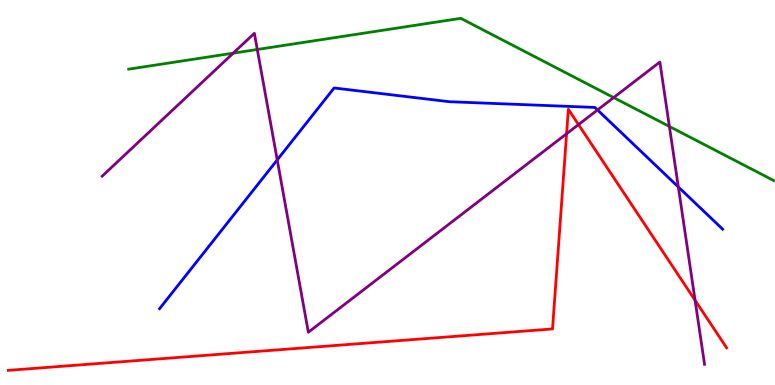[{'lines': ['blue', 'red'], 'intersections': []}, {'lines': ['green', 'red'], 'intersections': []}, {'lines': ['purple', 'red'], 'intersections': [{'x': 7.31, 'y': 6.53}, {'x': 7.46, 'y': 6.76}, {'x': 8.97, 'y': 2.2}]}, {'lines': ['blue', 'green'], 'intersections': []}, {'lines': ['blue', 'purple'], 'intersections': [{'x': 3.58, 'y': 5.85}, {'x': 7.71, 'y': 7.14}, {'x': 8.75, 'y': 5.14}]}, {'lines': ['green', 'purple'], 'intersections': [{'x': 3.01, 'y': 8.62}, {'x': 3.32, 'y': 8.71}, {'x': 7.92, 'y': 7.47}, {'x': 8.64, 'y': 6.72}]}]